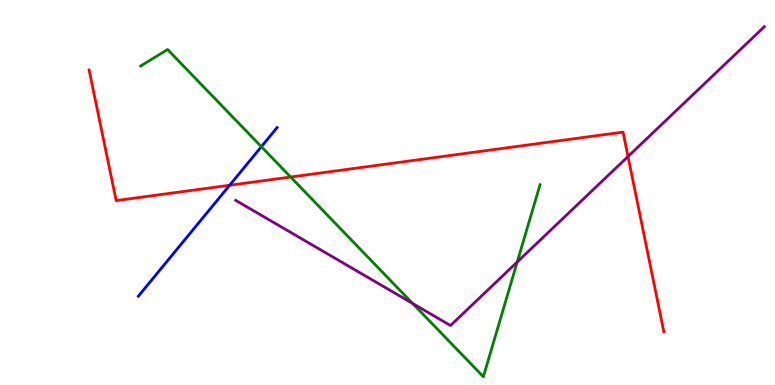[{'lines': ['blue', 'red'], 'intersections': [{'x': 2.96, 'y': 5.19}]}, {'lines': ['green', 'red'], 'intersections': [{'x': 3.75, 'y': 5.4}]}, {'lines': ['purple', 'red'], 'intersections': [{'x': 8.1, 'y': 5.94}]}, {'lines': ['blue', 'green'], 'intersections': [{'x': 3.37, 'y': 6.19}]}, {'lines': ['blue', 'purple'], 'intersections': []}, {'lines': ['green', 'purple'], 'intersections': [{'x': 5.32, 'y': 2.12}, {'x': 6.67, 'y': 3.2}]}]